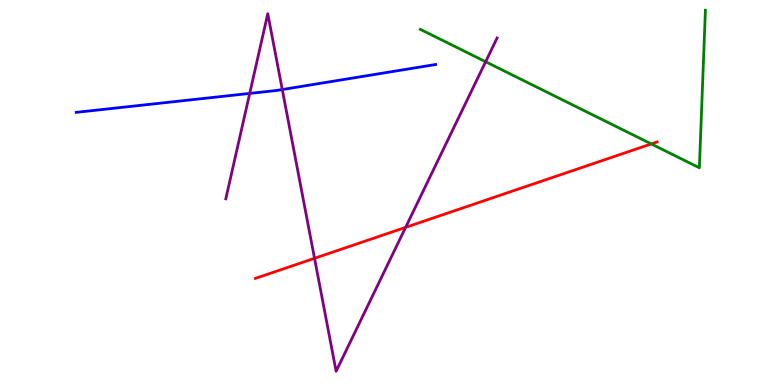[{'lines': ['blue', 'red'], 'intersections': []}, {'lines': ['green', 'red'], 'intersections': [{'x': 8.4, 'y': 6.26}]}, {'lines': ['purple', 'red'], 'intersections': [{'x': 4.06, 'y': 3.29}, {'x': 5.23, 'y': 4.09}]}, {'lines': ['blue', 'green'], 'intersections': []}, {'lines': ['blue', 'purple'], 'intersections': [{'x': 3.22, 'y': 7.57}, {'x': 3.64, 'y': 7.67}]}, {'lines': ['green', 'purple'], 'intersections': [{'x': 6.27, 'y': 8.4}]}]